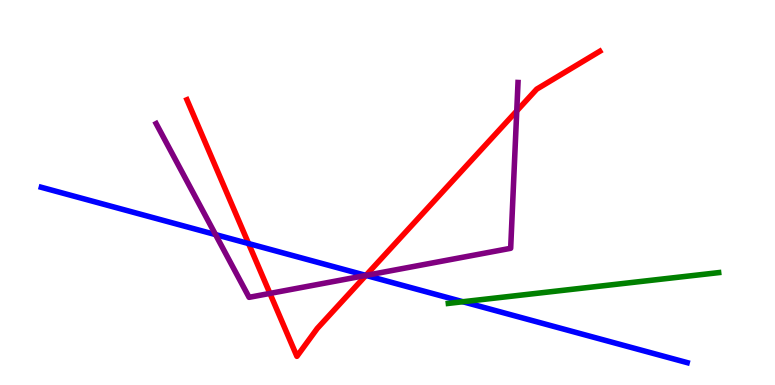[{'lines': ['blue', 'red'], 'intersections': [{'x': 3.21, 'y': 3.67}, {'x': 4.72, 'y': 2.85}]}, {'lines': ['green', 'red'], 'intersections': []}, {'lines': ['purple', 'red'], 'intersections': [{'x': 3.48, 'y': 2.38}, {'x': 4.72, 'y': 2.85}, {'x': 6.67, 'y': 7.12}]}, {'lines': ['blue', 'green'], 'intersections': [{'x': 5.97, 'y': 2.16}]}, {'lines': ['blue', 'purple'], 'intersections': [{'x': 2.78, 'y': 3.91}, {'x': 4.72, 'y': 2.85}]}, {'lines': ['green', 'purple'], 'intersections': []}]